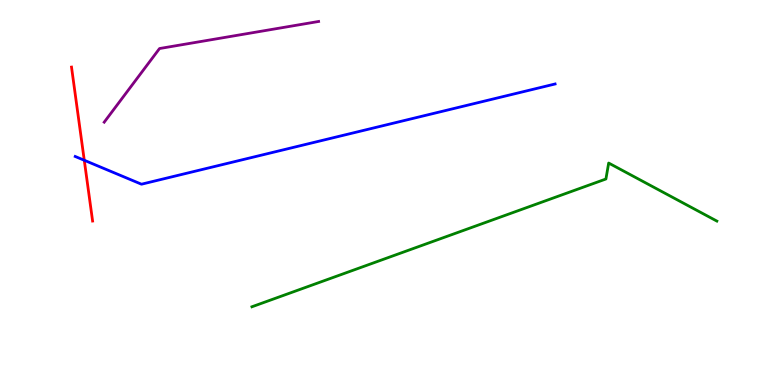[{'lines': ['blue', 'red'], 'intersections': [{'x': 1.09, 'y': 5.84}]}, {'lines': ['green', 'red'], 'intersections': []}, {'lines': ['purple', 'red'], 'intersections': []}, {'lines': ['blue', 'green'], 'intersections': []}, {'lines': ['blue', 'purple'], 'intersections': []}, {'lines': ['green', 'purple'], 'intersections': []}]